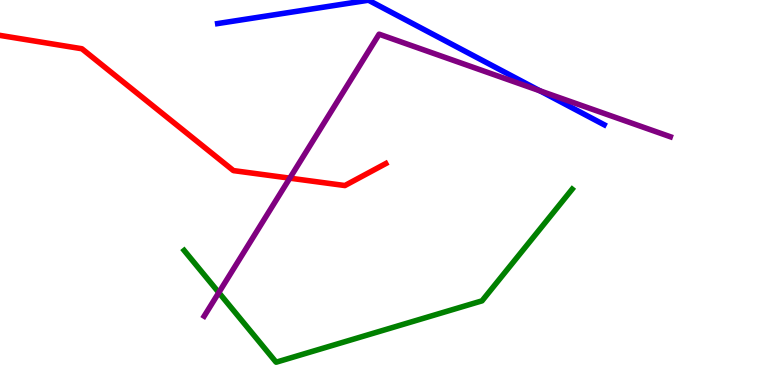[{'lines': ['blue', 'red'], 'intersections': []}, {'lines': ['green', 'red'], 'intersections': []}, {'lines': ['purple', 'red'], 'intersections': [{'x': 3.74, 'y': 5.37}]}, {'lines': ['blue', 'green'], 'intersections': []}, {'lines': ['blue', 'purple'], 'intersections': [{'x': 6.97, 'y': 7.64}]}, {'lines': ['green', 'purple'], 'intersections': [{'x': 2.82, 'y': 2.4}]}]